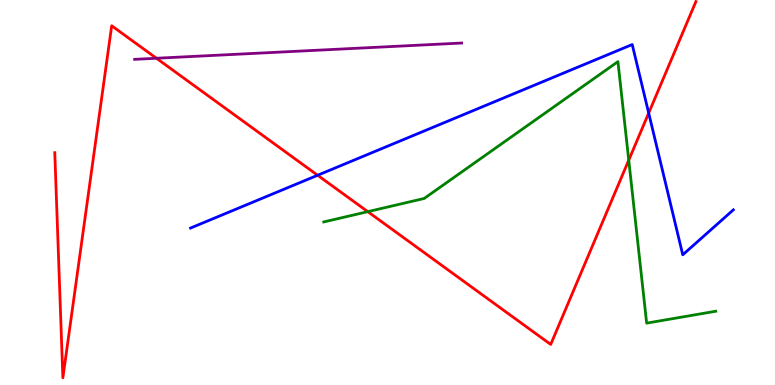[{'lines': ['blue', 'red'], 'intersections': [{'x': 4.1, 'y': 5.45}, {'x': 8.37, 'y': 7.06}]}, {'lines': ['green', 'red'], 'intersections': [{'x': 4.75, 'y': 4.5}, {'x': 8.11, 'y': 5.84}]}, {'lines': ['purple', 'red'], 'intersections': [{'x': 2.02, 'y': 8.49}]}, {'lines': ['blue', 'green'], 'intersections': []}, {'lines': ['blue', 'purple'], 'intersections': []}, {'lines': ['green', 'purple'], 'intersections': []}]